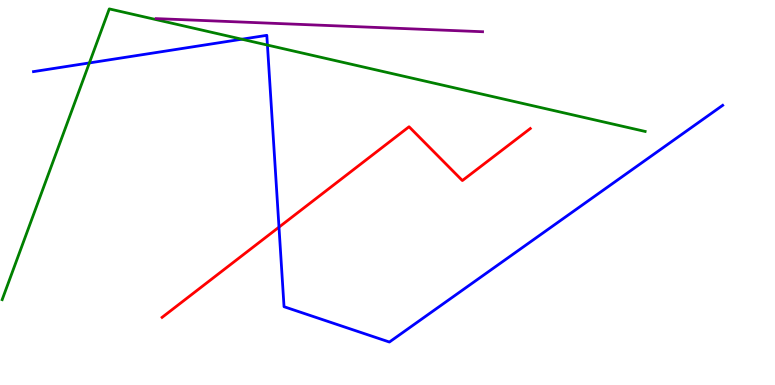[{'lines': ['blue', 'red'], 'intersections': [{'x': 3.6, 'y': 4.1}]}, {'lines': ['green', 'red'], 'intersections': []}, {'lines': ['purple', 'red'], 'intersections': []}, {'lines': ['blue', 'green'], 'intersections': [{'x': 1.15, 'y': 8.37}, {'x': 3.12, 'y': 8.98}, {'x': 3.45, 'y': 8.83}]}, {'lines': ['blue', 'purple'], 'intersections': []}, {'lines': ['green', 'purple'], 'intersections': []}]